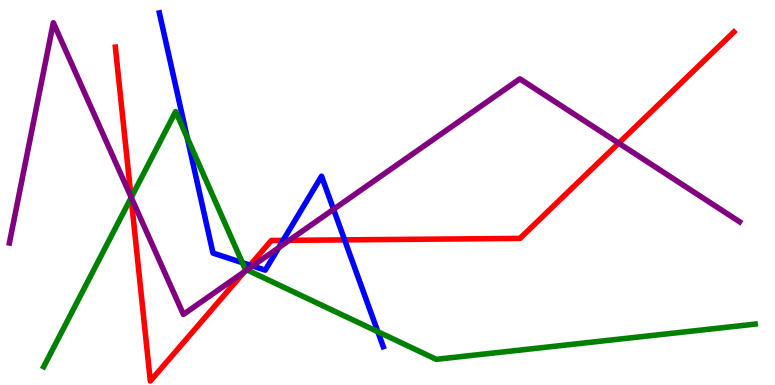[{'lines': ['blue', 'red'], 'intersections': [{'x': 3.23, 'y': 3.11}, {'x': 3.65, 'y': 3.76}, {'x': 4.45, 'y': 3.77}]}, {'lines': ['green', 'red'], 'intersections': [{'x': 1.69, 'y': 4.86}, {'x': 3.18, 'y': 3.0}]}, {'lines': ['purple', 'red'], 'intersections': [{'x': 1.69, 'y': 4.88}, {'x': 3.16, 'y': 2.95}, {'x': 3.73, 'y': 3.76}, {'x': 7.98, 'y': 6.28}]}, {'lines': ['blue', 'green'], 'intersections': [{'x': 2.42, 'y': 6.42}, {'x': 3.13, 'y': 3.18}, {'x': 4.88, 'y': 1.38}]}, {'lines': ['blue', 'purple'], 'intersections': [{'x': 3.26, 'y': 3.09}, {'x': 3.6, 'y': 3.57}, {'x': 4.3, 'y': 4.56}]}, {'lines': ['green', 'purple'], 'intersections': [{'x': 1.69, 'y': 4.87}, {'x': 3.19, 'y': 2.99}]}]